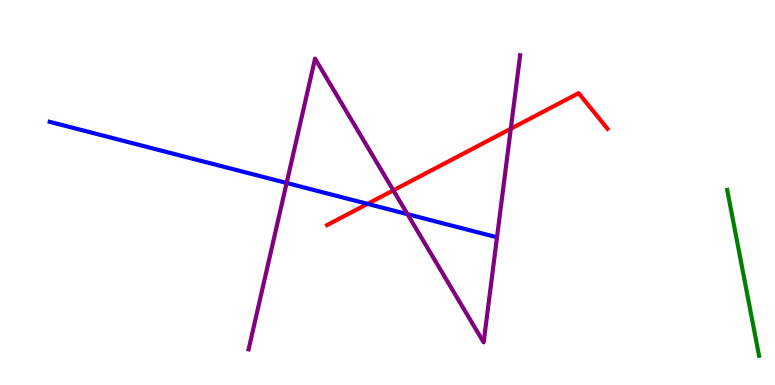[{'lines': ['blue', 'red'], 'intersections': [{'x': 4.74, 'y': 4.7}]}, {'lines': ['green', 'red'], 'intersections': []}, {'lines': ['purple', 'red'], 'intersections': [{'x': 5.08, 'y': 5.06}, {'x': 6.59, 'y': 6.66}]}, {'lines': ['blue', 'green'], 'intersections': []}, {'lines': ['blue', 'purple'], 'intersections': [{'x': 3.7, 'y': 5.25}, {'x': 5.26, 'y': 4.44}]}, {'lines': ['green', 'purple'], 'intersections': []}]